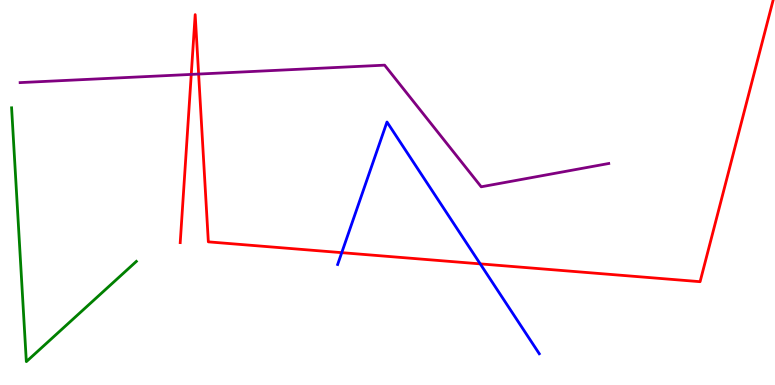[{'lines': ['blue', 'red'], 'intersections': [{'x': 4.41, 'y': 3.44}, {'x': 6.2, 'y': 3.15}]}, {'lines': ['green', 'red'], 'intersections': []}, {'lines': ['purple', 'red'], 'intersections': [{'x': 2.47, 'y': 8.07}, {'x': 2.56, 'y': 8.08}]}, {'lines': ['blue', 'green'], 'intersections': []}, {'lines': ['blue', 'purple'], 'intersections': []}, {'lines': ['green', 'purple'], 'intersections': []}]